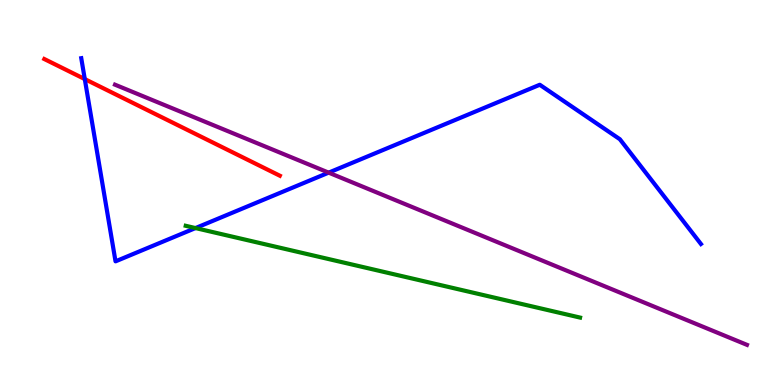[{'lines': ['blue', 'red'], 'intersections': [{'x': 1.09, 'y': 7.95}]}, {'lines': ['green', 'red'], 'intersections': []}, {'lines': ['purple', 'red'], 'intersections': []}, {'lines': ['blue', 'green'], 'intersections': [{'x': 2.52, 'y': 4.08}]}, {'lines': ['blue', 'purple'], 'intersections': [{'x': 4.24, 'y': 5.52}]}, {'lines': ['green', 'purple'], 'intersections': []}]